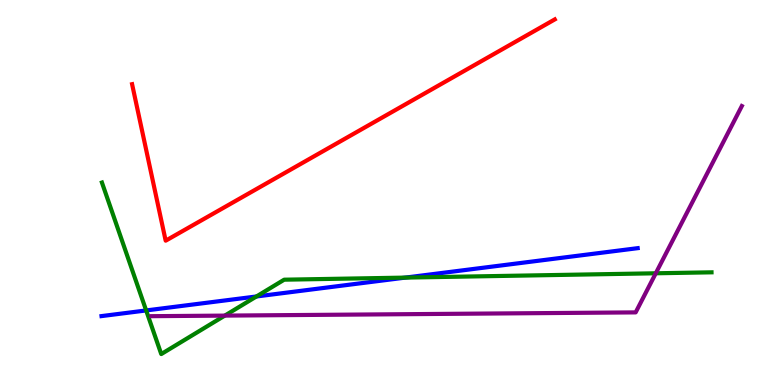[{'lines': ['blue', 'red'], 'intersections': []}, {'lines': ['green', 'red'], 'intersections': []}, {'lines': ['purple', 'red'], 'intersections': []}, {'lines': ['blue', 'green'], 'intersections': [{'x': 1.89, 'y': 1.94}, {'x': 3.31, 'y': 2.3}, {'x': 5.23, 'y': 2.79}]}, {'lines': ['blue', 'purple'], 'intersections': []}, {'lines': ['green', 'purple'], 'intersections': [{'x': 2.9, 'y': 1.8}, {'x': 8.46, 'y': 2.9}]}]